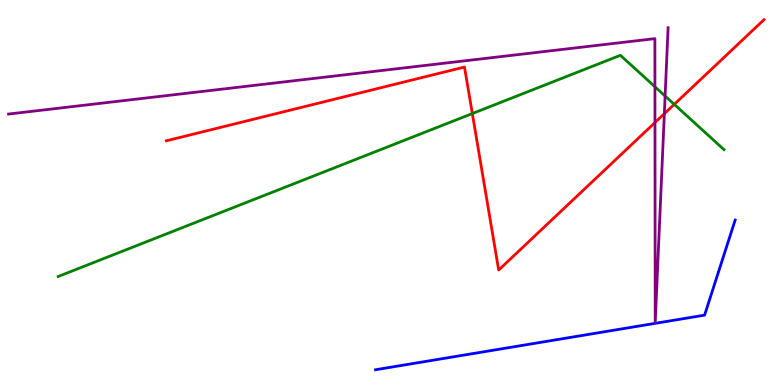[{'lines': ['blue', 'red'], 'intersections': []}, {'lines': ['green', 'red'], 'intersections': [{'x': 6.09, 'y': 7.05}, {'x': 8.7, 'y': 7.29}]}, {'lines': ['purple', 'red'], 'intersections': [{'x': 8.45, 'y': 6.82}, {'x': 8.57, 'y': 7.05}]}, {'lines': ['blue', 'green'], 'intersections': []}, {'lines': ['blue', 'purple'], 'intersections': []}, {'lines': ['green', 'purple'], 'intersections': [{'x': 8.45, 'y': 7.75}, {'x': 8.58, 'y': 7.51}]}]